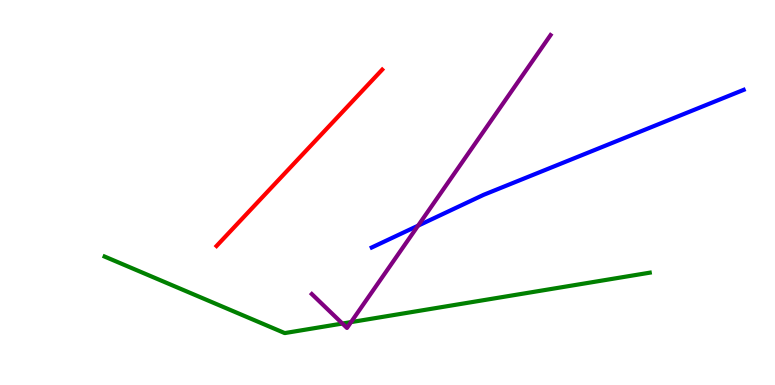[{'lines': ['blue', 'red'], 'intersections': []}, {'lines': ['green', 'red'], 'intersections': []}, {'lines': ['purple', 'red'], 'intersections': []}, {'lines': ['blue', 'green'], 'intersections': []}, {'lines': ['blue', 'purple'], 'intersections': [{'x': 5.39, 'y': 4.14}]}, {'lines': ['green', 'purple'], 'intersections': [{'x': 4.42, 'y': 1.6}, {'x': 4.53, 'y': 1.63}]}]